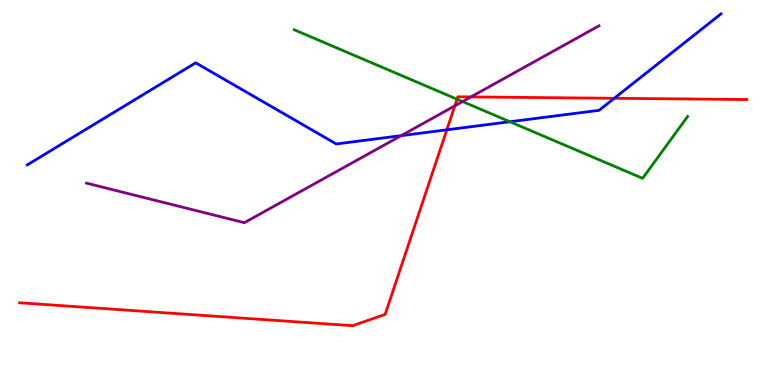[{'lines': ['blue', 'red'], 'intersections': [{'x': 5.77, 'y': 6.63}, {'x': 7.93, 'y': 7.45}]}, {'lines': ['green', 'red'], 'intersections': [{'x': 5.9, 'y': 7.42}]}, {'lines': ['purple', 'red'], 'intersections': [{'x': 5.87, 'y': 7.25}, {'x': 6.08, 'y': 7.48}]}, {'lines': ['blue', 'green'], 'intersections': [{'x': 6.58, 'y': 6.84}]}, {'lines': ['blue', 'purple'], 'intersections': [{'x': 5.18, 'y': 6.48}]}, {'lines': ['green', 'purple'], 'intersections': [{'x': 5.97, 'y': 7.36}]}]